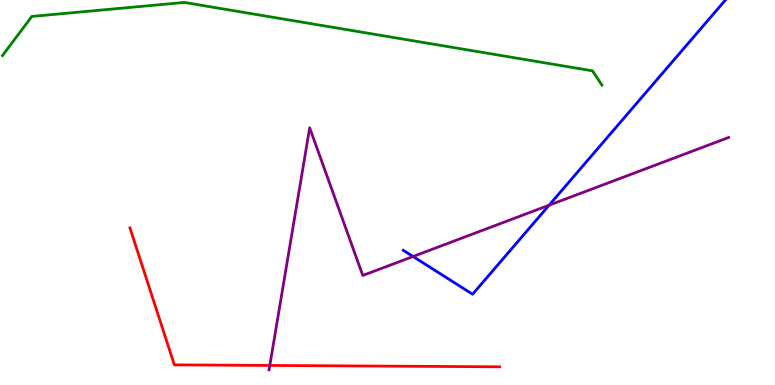[{'lines': ['blue', 'red'], 'intersections': []}, {'lines': ['green', 'red'], 'intersections': []}, {'lines': ['purple', 'red'], 'intersections': [{'x': 3.48, 'y': 0.508}]}, {'lines': ['blue', 'green'], 'intersections': []}, {'lines': ['blue', 'purple'], 'intersections': [{'x': 5.33, 'y': 3.34}, {'x': 7.09, 'y': 4.67}]}, {'lines': ['green', 'purple'], 'intersections': []}]